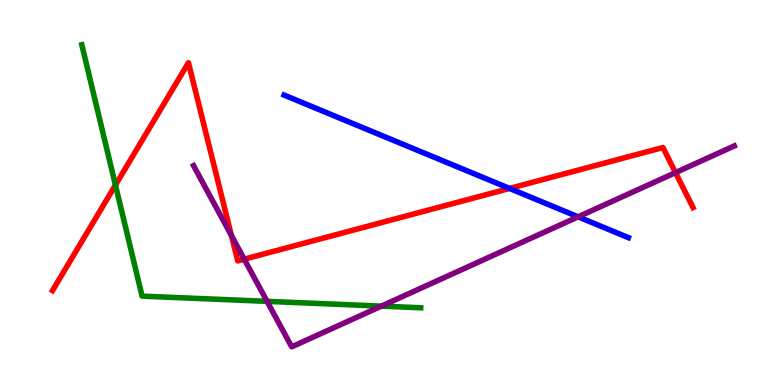[{'lines': ['blue', 'red'], 'intersections': [{'x': 6.57, 'y': 5.11}]}, {'lines': ['green', 'red'], 'intersections': [{'x': 1.49, 'y': 5.19}]}, {'lines': ['purple', 'red'], 'intersections': [{'x': 2.99, 'y': 3.88}, {'x': 3.15, 'y': 3.27}, {'x': 8.72, 'y': 5.52}]}, {'lines': ['blue', 'green'], 'intersections': []}, {'lines': ['blue', 'purple'], 'intersections': [{'x': 7.46, 'y': 4.37}]}, {'lines': ['green', 'purple'], 'intersections': [{'x': 3.45, 'y': 2.17}, {'x': 4.92, 'y': 2.05}]}]